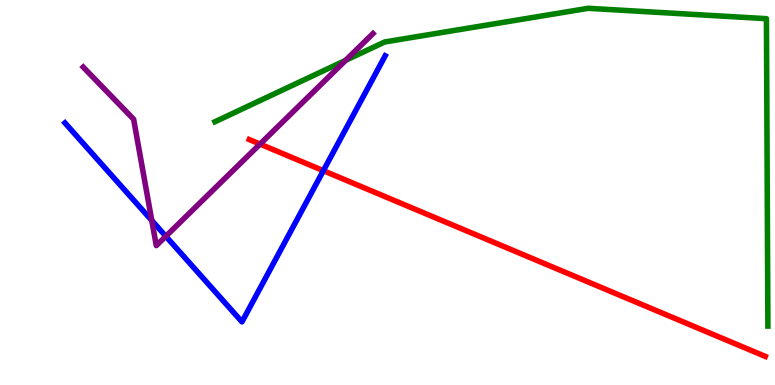[{'lines': ['blue', 'red'], 'intersections': [{'x': 4.17, 'y': 5.57}]}, {'lines': ['green', 'red'], 'intersections': []}, {'lines': ['purple', 'red'], 'intersections': [{'x': 3.36, 'y': 6.26}]}, {'lines': ['blue', 'green'], 'intersections': []}, {'lines': ['blue', 'purple'], 'intersections': [{'x': 1.96, 'y': 4.27}, {'x': 2.14, 'y': 3.86}]}, {'lines': ['green', 'purple'], 'intersections': [{'x': 4.46, 'y': 8.43}]}]